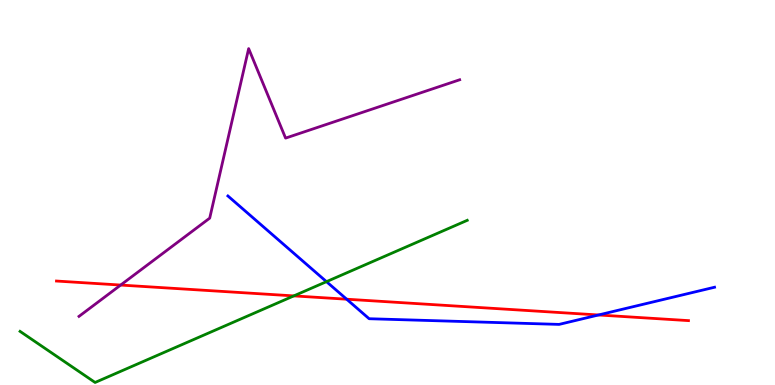[{'lines': ['blue', 'red'], 'intersections': [{'x': 4.47, 'y': 2.23}, {'x': 7.72, 'y': 1.82}]}, {'lines': ['green', 'red'], 'intersections': [{'x': 3.79, 'y': 2.31}]}, {'lines': ['purple', 'red'], 'intersections': [{'x': 1.56, 'y': 2.6}]}, {'lines': ['blue', 'green'], 'intersections': [{'x': 4.21, 'y': 2.68}]}, {'lines': ['blue', 'purple'], 'intersections': []}, {'lines': ['green', 'purple'], 'intersections': []}]